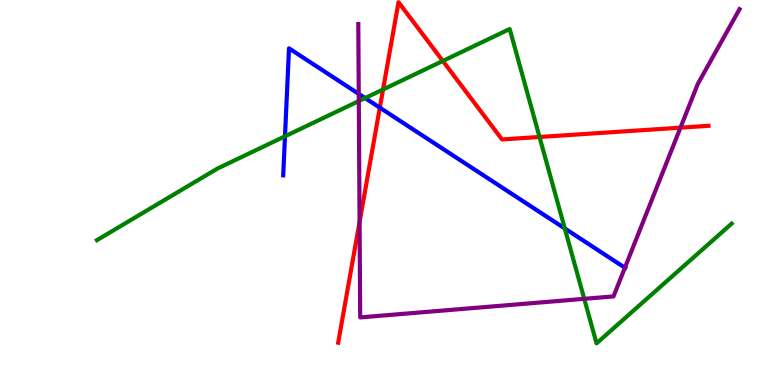[{'lines': ['blue', 'red'], 'intersections': [{'x': 4.9, 'y': 7.2}]}, {'lines': ['green', 'red'], 'intersections': [{'x': 4.94, 'y': 7.68}, {'x': 5.71, 'y': 8.42}, {'x': 6.96, 'y': 6.44}]}, {'lines': ['purple', 'red'], 'intersections': [{'x': 4.64, 'y': 4.24}, {'x': 8.78, 'y': 6.68}]}, {'lines': ['blue', 'green'], 'intersections': [{'x': 3.68, 'y': 6.46}, {'x': 4.71, 'y': 7.45}, {'x': 7.29, 'y': 4.07}]}, {'lines': ['blue', 'purple'], 'intersections': [{'x': 4.63, 'y': 7.56}, {'x': 8.06, 'y': 3.05}]}, {'lines': ['green', 'purple'], 'intersections': [{'x': 4.63, 'y': 7.37}, {'x': 7.54, 'y': 2.24}]}]